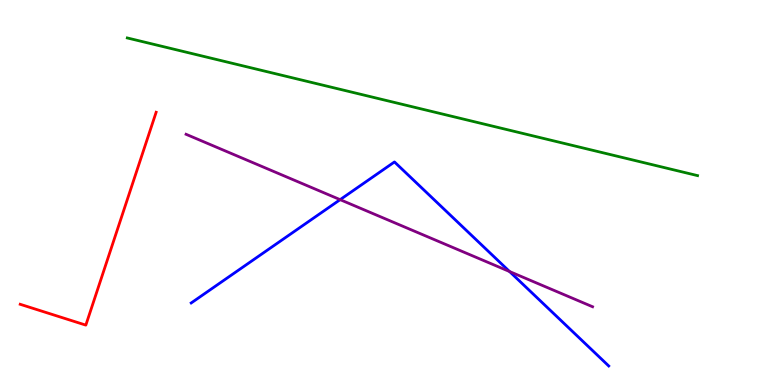[{'lines': ['blue', 'red'], 'intersections': []}, {'lines': ['green', 'red'], 'intersections': []}, {'lines': ['purple', 'red'], 'intersections': []}, {'lines': ['blue', 'green'], 'intersections': []}, {'lines': ['blue', 'purple'], 'intersections': [{'x': 4.39, 'y': 4.81}, {'x': 6.57, 'y': 2.95}]}, {'lines': ['green', 'purple'], 'intersections': []}]